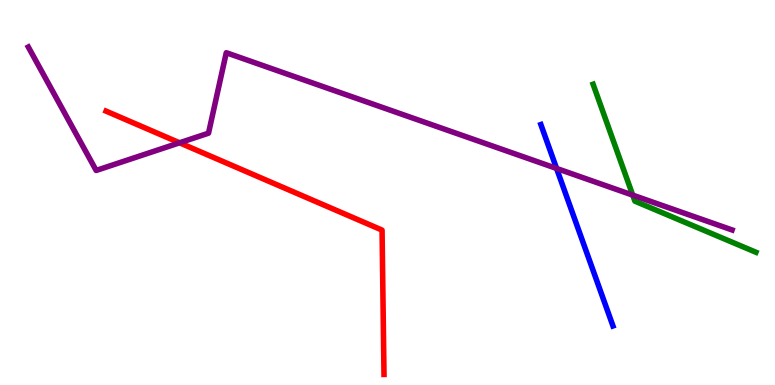[{'lines': ['blue', 'red'], 'intersections': []}, {'lines': ['green', 'red'], 'intersections': []}, {'lines': ['purple', 'red'], 'intersections': [{'x': 2.32, 'y': 6.29}]}, {'lines': ['blue', 'green'], 'intersections': []}, {'lines': ['blue', 'purple'], 'intersections': [{'x': 7.18, 'y': 5.62}]}, {'lines': ['green', 'purple'], 'intersections': [{'x': 8.16, 'y': 4.93}]}]